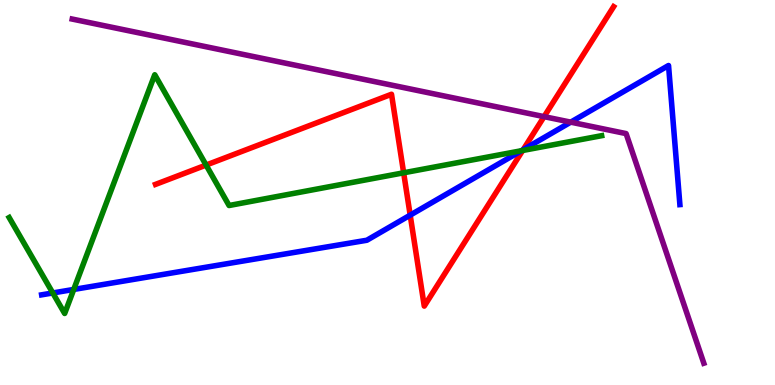[{'lines': ['blue', 'red'], 'intersections': [{'x': 5.29, 'y': 4.41}, {'x': 6.75, 'y': 6.11}]}, {'lines': ['green', 'red'], 'intersections': [{'x': 2.66, 'y': 5.71}, {'x': 5.21, 'y': 5.51}, {'x': 6.74, 'y': 6.09}]}, {'lines': ['purple', 'red'], 'intersections': [{'x': 7.02, 'y': 6.97}]}, {'lines': ['blue', 'green'], 'intersections': [{'x': 0.681, 'y': 2.39}, {'x': 0.952, 'y': 2.48}, {'x': 6.73, 'y': 6.08}]}, {'lines': ['blue', 'purple'], 'intersections': [{'x': 7.36, 'y': 6.83}]}, {'lines': ['green', 'purple'], 'intersections': []}]